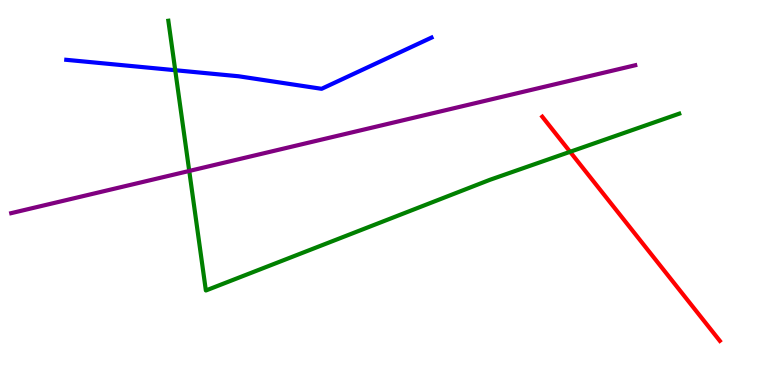[{'lines': ['blue', 'red'], 'intersections': []}, {'lines': ['green', 'red'], 'intersections': [{'x': 7.36, 'y': 6.06}]}, {'lines': ['purple', 'red'], 'intersections': []}, {'lines': ['blue', 'green'], 'intersections': [{'x': 2.26, 'y': 8.18}]}, {'lines': ['blue', 'purple'], 'intersections': []}, {'lines': ['green', 'purple'], 'intersections': [{'x': 2.44, 'y': 5.56}]}]